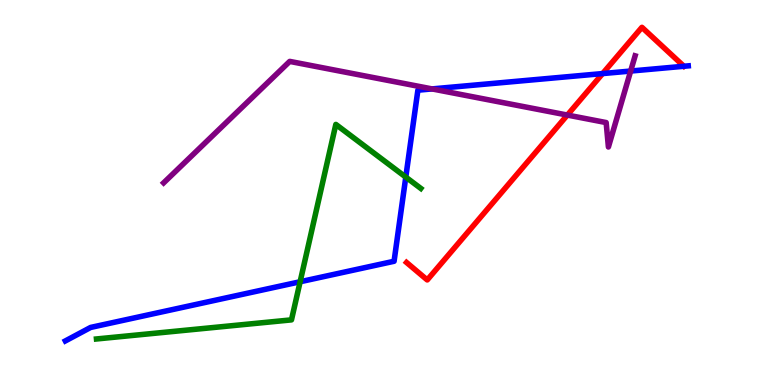[{'lines': ['blue', 'red'], 'intersections': [{'x': 7.78, 'y': 8.09}]}, {'lines': ['green', 'red'], 'intersections': []}, {'lines': ['purple', 'red'], 'intersections': [{'x': 7.32, 'y': 7.01}]}, {'lines': ['blue', 'green'], 'intersections': [{'x': 3.87, 'y': 2.68}, {'x': 5.24, 'y': 5.4}]}, {'lines': ['blue', 'purple'], 'intersections': [{'x': 5.57, 'y': 7.69}, {'x': 8.14, 'y': 8.15}]}, {'lines': ['green', 'purple'], 'intersections': []}]